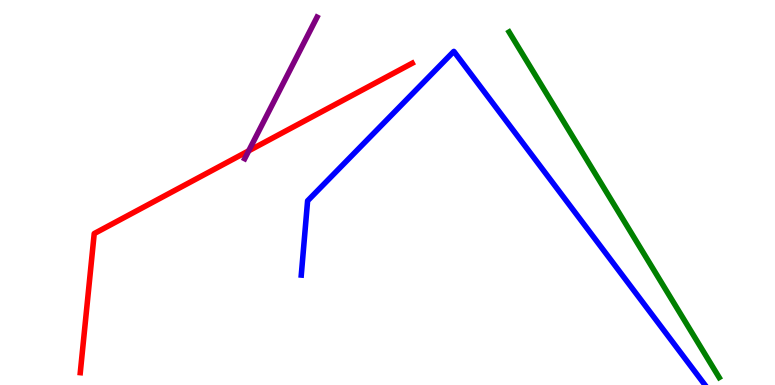[{'lines': ['blue', 'red'], 'intersections': []}, {'lines': ['green', 'red'], 'intersections': []}, {'lines': ['purple', 'red'], 'intersections': [{'x': 3.21, 'y': 6.08}]}, {'lines': ['blue', 'green'], 'intersections': []}, {'lines': ['blue', 'purple'], 'intersections': []}, {'lines': ['green', 'purple'], 'intersections': []}]